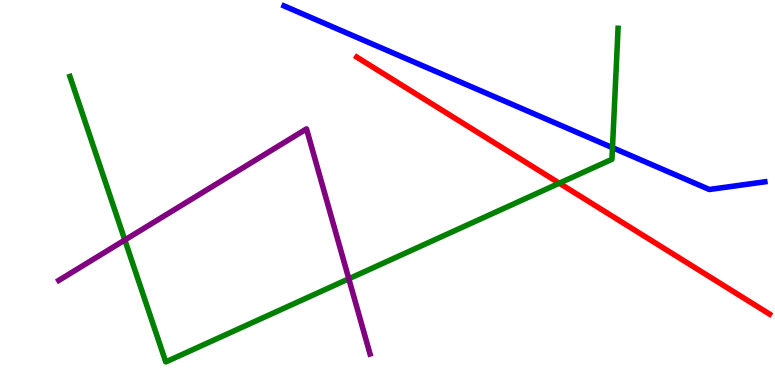[{'lines': ['blue', 'red'], 'intersections': []}, {'lines': ['green', 'red'], 'intersections': [{'x': 7.22, 'y': 5.24}]}, {'lines': ['purple', 'red'], 'intersections': []}, {'lines': ['blue', 'green'], 'intersections': [{'x': 7.9, 'y': 6.16}]}, {'lines': ['blue', 'purple'], 'intersections': []}, {'lines': ['green', 'purple'], 'intersections': [{'x': 1.61, 'y': 3.77}, {'x': 4.5, 'y': 2.76}]}]